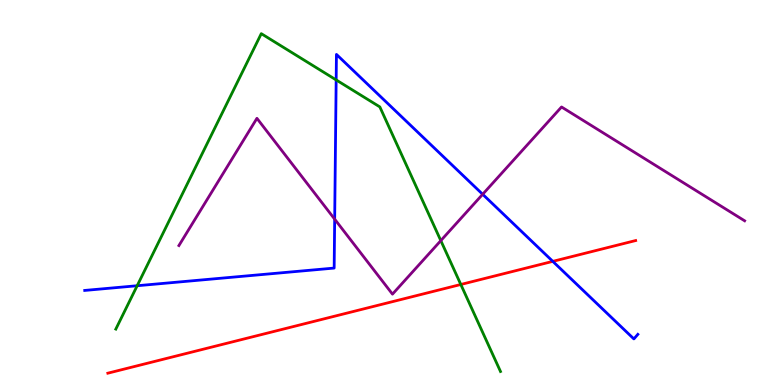[{'lines': ['blue', 'red'], 'intersections': [{'x': 7.13, 'y': 3.21}]}, {'lines': ['green', 'red'], 'intersections': [{'x': 5.95, 'y': 2.61}]}, {'lines': ['purple', 'red'], 'intersections': []}, {'lines': ['blue', 'green'], 'intersections': [{'x': 1.77, 'y': 2.58}, {'x': 4.34, 'y': 7.92}]}, {'lines': ['blue', 'purple'], 'intersections': [{'x': 4.32, 'y': 4.31}, {'x': 6.23, 'y': 4.95}]}, {'lines': ['green', 'purple'], 'intersections': [{'x': 5.69, 'y': 3.75}]}]